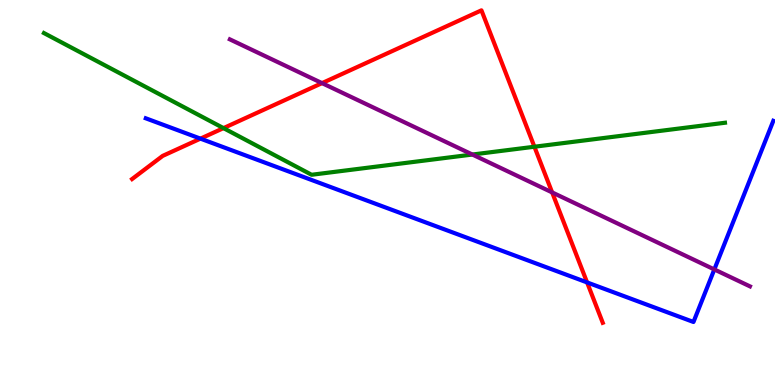[{'lines': ['blue', 'red'], 'intersections': [{'x': 2.59, 'y': 6.4}, {'x': 7.58, 'y': 2.66}]}, {'lines': ['green', 'red'], 'intersections': [{'x': 2.88, 'y': 6.67}, {'x': 6.9, 'y': 6.19}]}, {'lines': ['purple', 'red'], 'intersections': [{'x': 4.16, 'y': 7.84}, {'x': 7.12, 'y': 5.0}]}, {'lines': ['blue', 'green'], 'intersections': []}, {'lines': ['blue', 'purple'], 'intersections': [{'x': 9.22, 'y': 3.0}]}, {'lines': ['green', 'purple'], 'intersections': [{'x': 6.1, 'y': 5.99}]}]